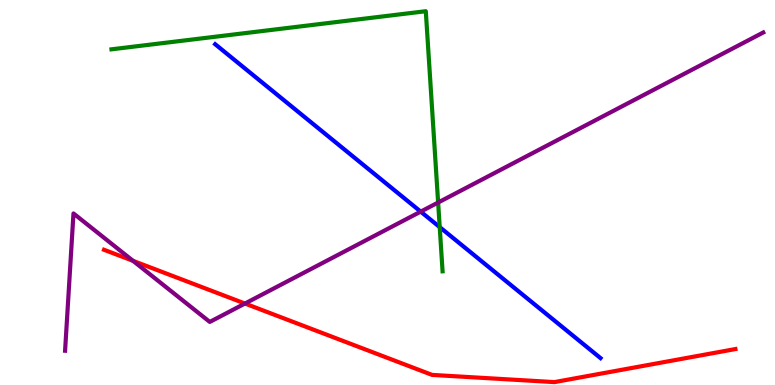[{'lines': ['blue', 'red'], 'intersections': []}, {'lines': ['green', 'red'], 'intersections': []}, {'lines': ['purple', 'red'], 'intersections': [{'x': 1.72, 'y': 3.22}, {'x': 3.16, 'y': 2.12}]}, {'lines': ['blue', 'green'], 'intersections': [{'x': 5.67, 'y': 4.1}]}, {'lines': ['blue', 'purple'], 'intersections': [{'x': 5.43, 'y': 4.5}]}, {'lines': ['green', 'purple'], 'intersections': [{'x': 5.65, 'y': 4.74}]}]